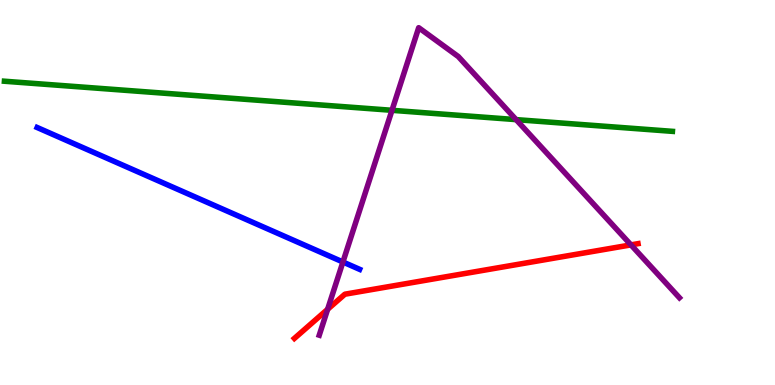[{'lines': ['blue', 'red'], 'intersections': []}, {'lines': ['green', 'red'], 'intersections': []}, {'lines': ['purple', 'red'], 'intersections': [{'x': 4.23, 'y': 1.97}, {'x': 8.14, 'y': 3.64}]}, {'lines': ['blue', 'green'], 'intersections': []}, {'lines': ['blue', 'purple'], 'intersections': [{'x': 4.42, 'y': 3.19}]}, {'lines': ['green', 'purple'], 'intersections': [{'x': 5.06, 'y': 7.13}, {'x': 6.66, 'y': 6.89}]}]